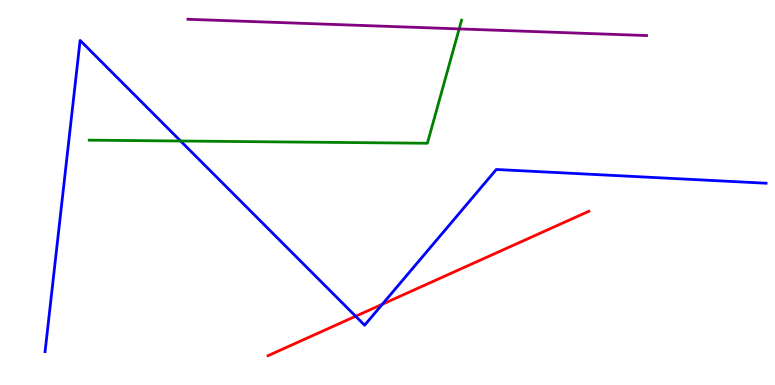[{'lines': ['blue', 'red'], 'intersections': [{'x': 4.59, 'y': 1.79}, {'x': 4.93, 'y': 2.1}]}, {'lines': ['green', 'red'], 'intersections': []}, {'lines': ['purple', 'red'], 'intersections': []}, {'lines': ['blue', 'green'], 'intersections': [{'x': 2.33, 'y': 6.34}]}, {'lines': ['blue', 'purple'], 'intersections': []}, {'lines': ['green', 'purple'], 'intersections': [{'x': 5.92, 'y': 9.25}]}]